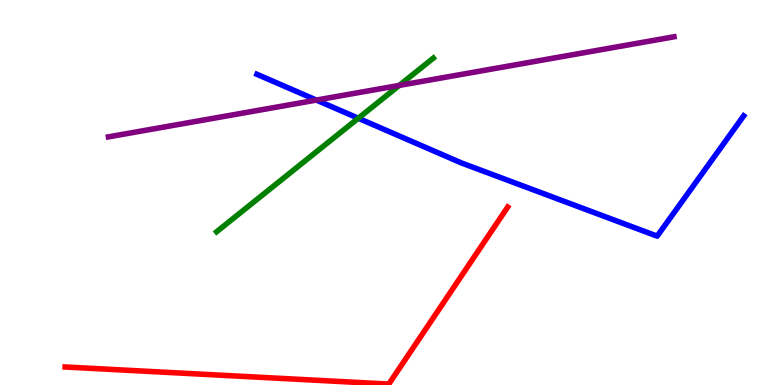[{'lines': ['blue', 'red'], 'intersections': []}, {'lines': ['green', 'red'], 'intersections': []}, {'lines': ['purple', 'red'], 'intersections': []}, {'lines': ['blue', 'green'], 'intersections': [{'x': 4.62, 'y': 6.93}]}, {'lines': ['blue', 'purple'], 'intersections': [{'x': 4.08, 'y': 7.4}]}, {'lines': ['green', 'purple'], 'intersections': [{'x': 5.15, 'y': 7.78}]}]